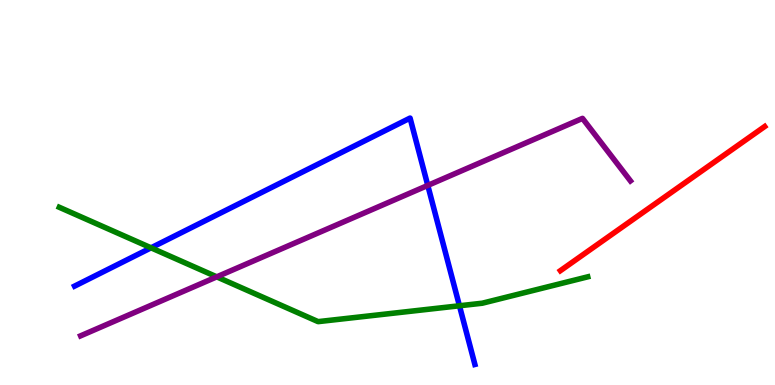[{'lines': ['blue', 'red'], 'intersections': []}, {'lines': ['green', 'red'], 'intersections': []}, {'lines': ['purple', 'red'], 'intersections': []}, {'lines': ['blue', 'green'], 'intersections': [{'x': 1.95, 'y': 3.56}, {'x': 5.93, 'y': 2.06}]}, {'lines': ['blue', 'purple'], 'intersections': [{'x': 5.52, 'y': 5.18}]}, {'lines': ['green', 'purple'], 'intersections': [{'x': 2.8, 'y': 2.81}]}]